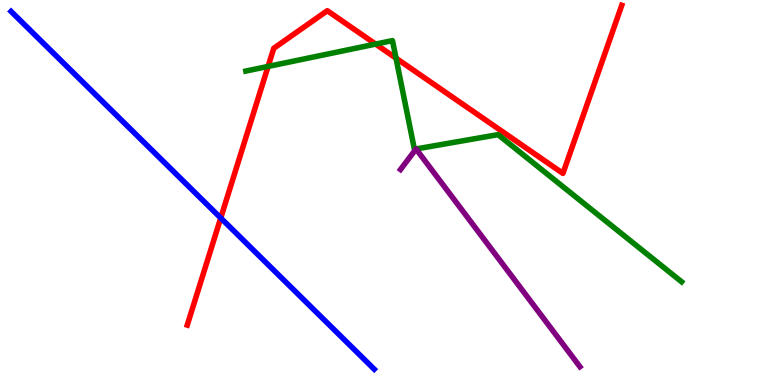[{'lines': ['blue', 'red'], 'intersections': [{'x': 2.85, 'y': 4.34}]}, {'lines': ['green', 'red'], 'intersections': [{'x': 3.46, 'y': 8.27}, {'x': 4.85, 'y': 8.85}, {'x': 5.11, 'y': 8.49}]}, {'lines': ['purple', 'red'], 'intersections': []}, {'lines': ['blue', 'green'], 'intersections': []}, {'lines': ['blue', 'purple'], 'intersections': []}, {'lines': ['green', 'purple'], 'intersections': []}]